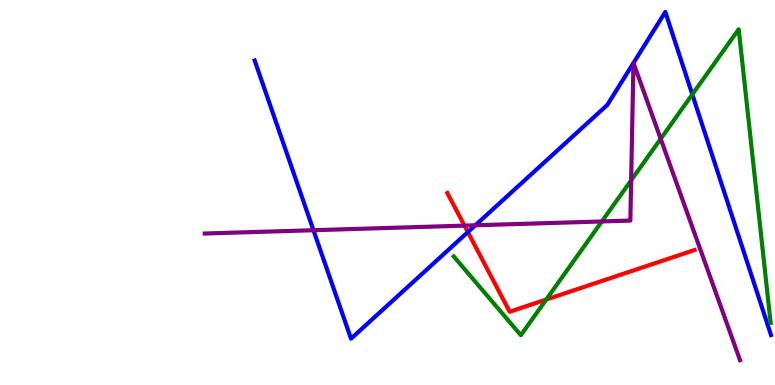[{'lines': ['blue', 'red'], 'intersections': [{'x': 6.04, 'y': 3.97}]}, {'lines': ['green', 'red'], 'intersections': [{'x': 7.05, 'y': 2.22}]}, {'lines': ['purple', 'red'], 'intersections': [{'x': 5.99, 'y': 4.14}]}, {'lines': ['blue', 'green'], 'intersections': [{'x': 8.93, 'y': 7.55}]}, {'lines': ['blue', 'purple'], 'intersections': [{'x': 4.04, 'y': 4.02}, {'x': 6.13, 'y': 4.15}, {'x': 8.17, 'y': 8.36}, {'x': 8.17, 'y': 8.36}]}, {'lines': ['green', 'purple'], 'intersections': [{'x': 7.77, 'y': 4.25}, {'x': 8.14, 'y': 5.32}, {'x': 8.52, 'y': 6.39}]}]